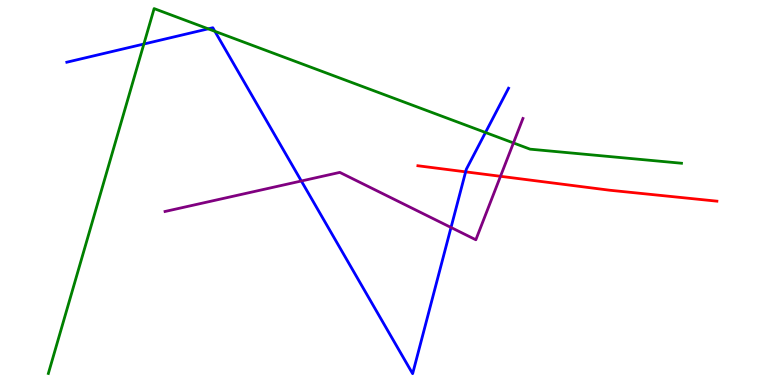[{'lines': ['blue', 'red'], 'intersections': [{'x': 6.01, 'y': 5.54}]}, {'lines': ['green', 'red'], 'intersections': []}, {'lines': ['purple', 'red'], 'intersections': [{'x': 6.46, 'y': 5.42}]}, {'lines': ['blue', 'green'], 'intersections': [{'x': 1.86, 'y': 8.86}, {'x': 2.69, 'y': 9.25}, {'x': 2.77, 'y': 9.19}, {'x': 6.26, 'y': 6.56}]}, {'lines': ['blue', 'purple'], 'intersections': [{'x': 3.89, 'y': 5.3}, {'x': 5.82, 'y': 4.09}]}, {'lines': ['green', 'purple'], 'intersections': [{'x': 6.63, 'y': 6.29}]}]